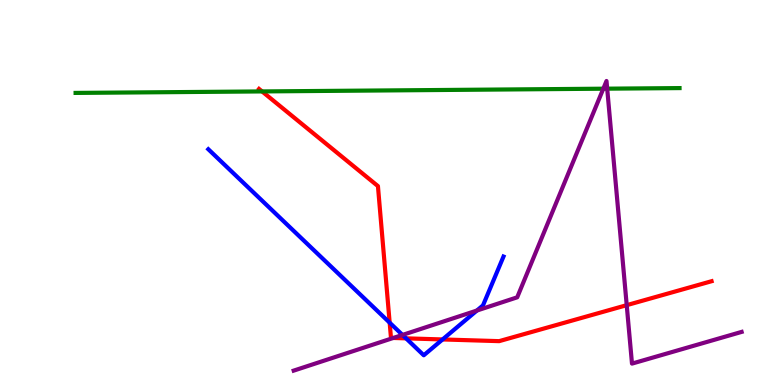[{'lines': ['blue', 'red'], 'intersections': [{'x': 5.03, 'y': 1.62}, {'x': 5.24, 'y': 1.21}, {'x': 5.71, 'y': 1.18}]}, {'lines': ['green', 'red'], 'intersections': [{'x': 3.38, 'y': 7.63}]}, {'lines': ['purple', 'red'], 'intersections': [{'x': 5.07, 'y': 1.22}, {'x': 8.09, 'y': 2.07}]}, {'lines': ['blue', 'green'], 'intersections': []}, {'lines': ['blue', 'purple'], 'intersections': [{'x': 5.19, 'y': 1.3}, {'x': 6.15, 'y': 1.93}]}, {'lines': ['green', 'purple'], 'intersections': [{'x': 7.78, 'y': 7.7}, {'x': 7.83, 'y': 7.7}]}]